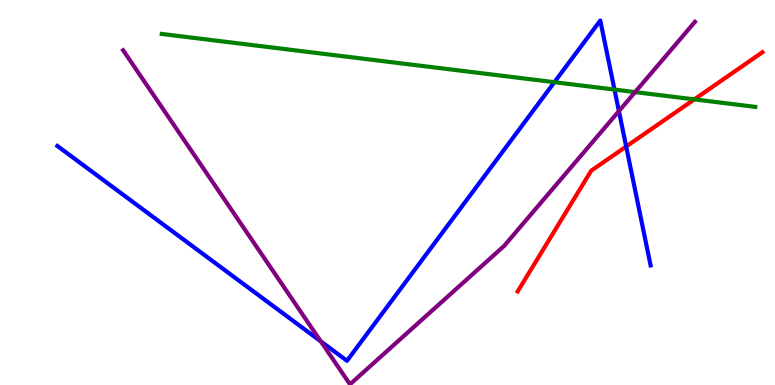[{'lines': ['blue', 'red'], 'intersections': [{'x': 8.08, 'y': 6.19}]}, {'lines': ['green', 'red'], 'intersections': [{'x': 8.96, 'y': 7.42}]}, {'lines': ['purple', 'red'], 'intersections': []}, {'lines': ['blue', 'green'], 'intersections': [{'x': 7.15, 'y': 7.87}, {'x': 7.93, 'y': 7.67}]}, {'lines': ['blue', 'purple'], 'intersections': [{'x': 4.14, 'y': 1.13}, {'x': 7.99, 'y': 7.11}]}, {'lines': ['green', 'purple'], 'intersections': [{'x': 8.19, 'y': 7.61}]}]